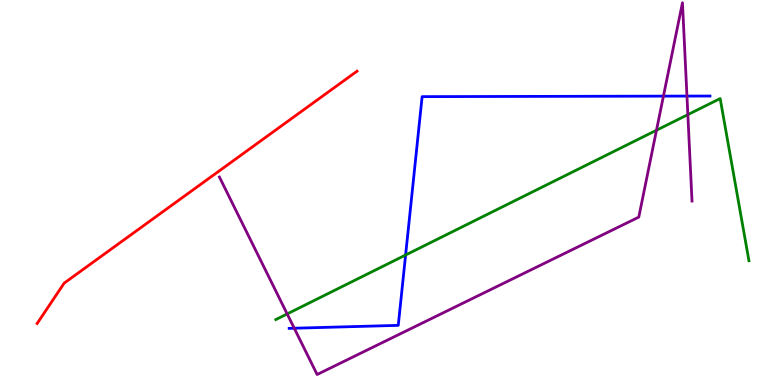[{'lines': ['blue', 'red'], 'intersections': []}, {'lines': ['green', 'red'], 'intersections': []}, {'lines': ['purple', 'red'], 'intersections': []}, {'lines': ['blue', 'green'], 'intersections': [{'x': 5.23, 'y': 3.38}]}, {'lines': ['blue', 'purple'], 'intersections': [{'x': 3.8, 'y': 1.47}, {'x': 8.56, 'y': 7.5}, {'x': 8.86, 'y': 7.5}]}, {'lines': ['green', 'purple'], 'intersections': [{'x': 3.71, 'y': 1.85}, {'x': 8.47, 'y': 6.62}, {'x': 8.88, 'y': 7.02}]}]